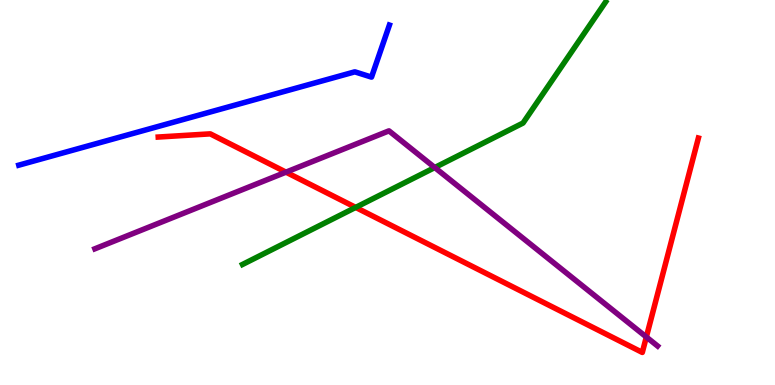[{'lines': ['blue', 'red'], 'intersections': []}, {'lines': ['green', 'red'], 'intersections': [{'x': 4.59, 'y': 4.61}]}, {'lines': ['purple', 'red'], 'intersections': [{'x': 3.69, 'y': 5.53}, {'x': 8.34, 'y': 1.25}]}, {'lines': ['blue', 'green'], 'intersections': []}, {'lines': ['blue', 'purple'], 'intersections': []}, {'lines': ['green', 'purple'], 'intersections': [{'x': 5.61, 'y': 5.65}]}]